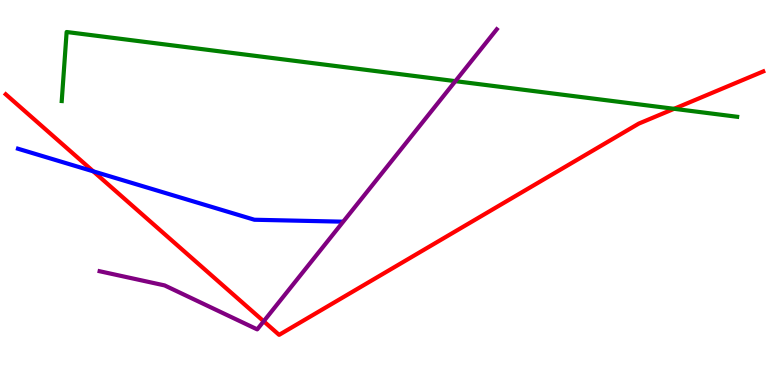[{'lines': ['blue', 'red'], 'intersections': [{'x': 1.2, 'y': 5.55}]}, {'lines': ['green', 'red'], 'intersections': [{'x': 8.7, 'y': 7.17}]}, {'lines': ['purple', 'red'], 'intersections': [{'x': 3.4, 'y': 1.65}]}, {'lines': ['blue', 'green'], 'intersections': []}, {'lines': ['blue', 'purple'], 'intersections': []}, {'lines': ['green', 'purple'], 'intersections': [{'x': 5.88, 'y': 7.89}]}]